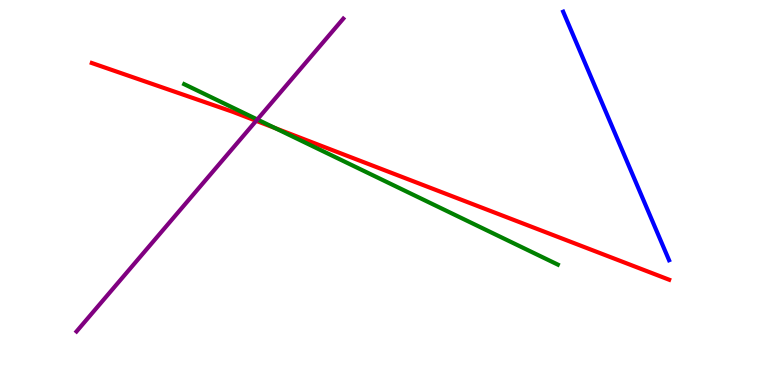[{'lines': ['blue', 'red'], 'intersections': []}, {'lines': ['green', 'red'], 'intersections': [{'x': 3.55, 'y': 6.67}]}, {'lines': ['purple', 'red'], 'intersections': [{'x': 3.31, 'y': 6.86}]}, {'lines': ['blue', 'green'], 'intersections': []}, {'lines': ['blue', 'purple'], 'intersections': []}, {'lines': ['green', 'purple'], 'intersections': [{'x': 3.32, 'y': 6.9}]}]